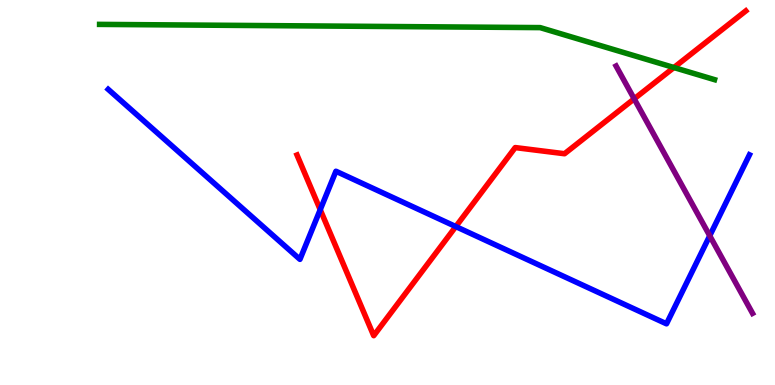[{'lines': ['blue', 'red'], 'intersections': [{'x': 4.13, 'y': 4.55}, {'x': 5.88, 'y': 4.12}]}, {'lines': ['green', 'red'], 'intersections': [{'x': 8.7, 'y': 8.25}]}, {'lines': ['purple', 'red'], 'intersections': [{'x': 8.18, 'y': 7.43}]}, {'lines': ['blue', 'green'], 'intersections': []}, {'lines': ['blue', 'purple'], 'intersections': [{'x': 9.16, 'y': 3.88}]}, {'lines': ['green', 'purple'], 'intersections': []}]